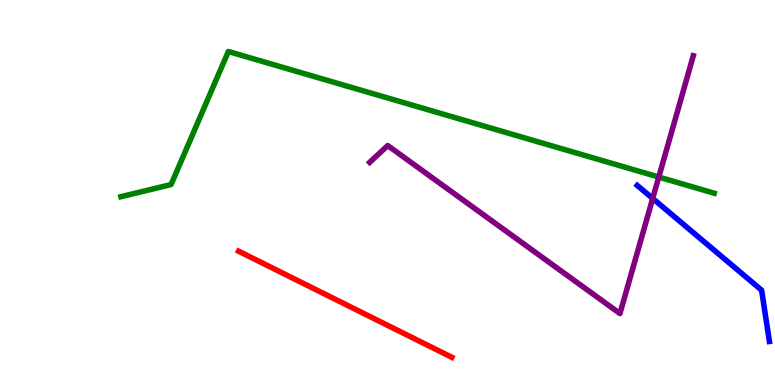[{'lines': ['blue', 'red'], 'intersections': []}, {'lines': ['green', 'red'], 'intersections': []}, {'lines': ['purple', 'red'], 'intersections': []}, {'lines': ['blue', 'green'], 'intersections': []}, {'lines': ['blue', 'purple'], 'intersections': [{'x': 8.42, 'y': 4.85}]}, {'lines': ['green', 'purple'], 'intersections': [{'x': 8.5, 'y': 5.4}]}]